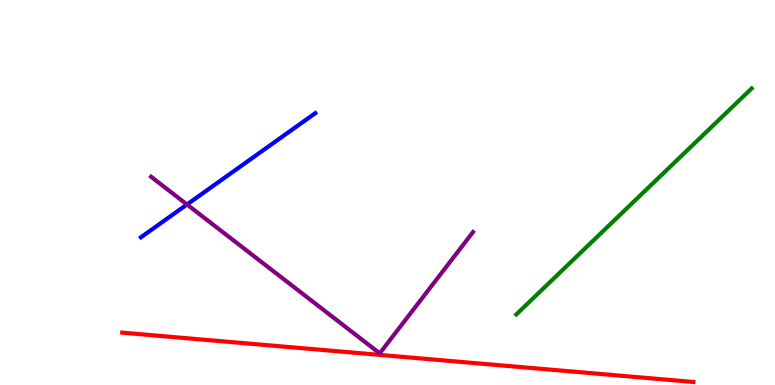[{'lines': ['blue', 'red'], 'intersections': []}, {'lines': ['green', 'red'], 'intersections': []}, {'lines': ['purple', 'red'], 'intersections': []}, {'lines': ['blue', 'green'], 'intersections': []}, {'lines': ['blue', 'purple'], 'intersections': [{'x': 2.41, 'y': 4.69}]}, {'lines': ['green', 'purple'], 'intersections': []}]